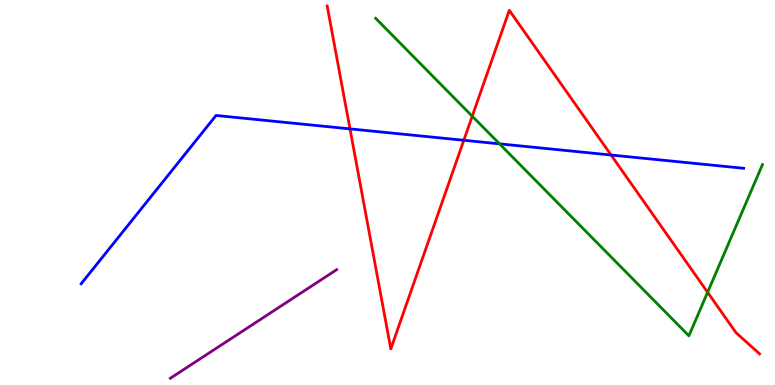[{'lines': ['blue', 'red'], 'intersections': [{'x': 4.52, 'y': 6.65}, {'x': 5.98, 'y': 6.36}, {'x': 7.88, 'y': 5.97}]}, {'lines': ['green', 'red'], 'intersections': [{'x': 6.09, 'y': 6.98}, {'x': 9.13, 'y': 2.41}]}, {'lines': ['purple', 'red'], 'intersections': []}, {'lines': ['blue', 'green'], 'intersections': [{'x': 6.45, 'y': 6.26}]}, {'lines': ['blue', 'purple'], 'intersections': []}, {'lines': ['green', 'purple'], 'intersections': []}]